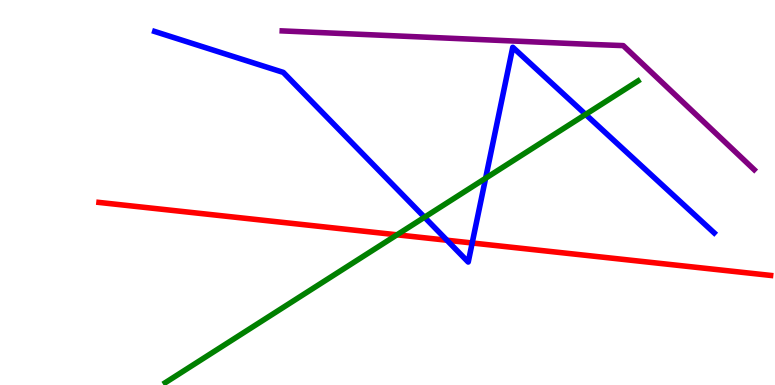[{'lines': ['blue', 'red'], 'intersections': [{'x': 5.77, 'y': 3.76}, {'x': 6.09, 'y': 3.69}]}, {'lines': ['green', 'red'], 'intersections': [{'x': 5.12, 'y': 3.9}]}, {'lines': ['purple', 'red'], 'intersections': []}, {'lines': ['blue', 'green'], 'intersections': [{'x': 5.48, 'y': 4.36}, {'x': 6.27, 'y': 5.37}, {'x': 7.56, 'y': 7.03}]}, {'lines': ['blue', 'purple'], 'intersections': []}, {'lines': ['green', 'purple'], 'intersections': []}]